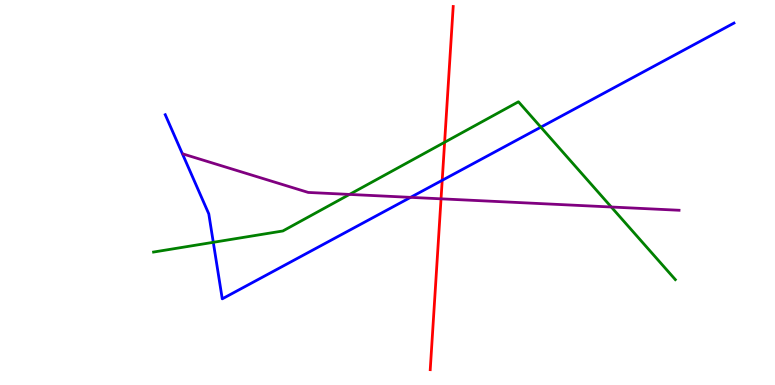[{'lines': ['blue', 'red'], 'intersections': [{'x': 5.71, 'y': 5.32}]}, {'lines': ['green', 'red'], 'intersections': [{'x': 5.74, 'y': 6.3}]}, {'lines': ['purple', 'red'], 'intersections': [{'x': 5.69, 'y': 4.84}]}, {'lines': ['blue', 'green'], 'intersections': [{'x': 2.75, 'y': 3.71}, {'x': 6.98, 'y': 6.7}]}, {'lines': ['blue', 'purple'], 'intersections': [{'x': 5.3, 'y': 4.87}]}, {'lines': ['green', 'purple'], 'intersections': [{'x': 4.51, 'y': 4.95}, {'x': 7.89, 'y': 4.62}]}]